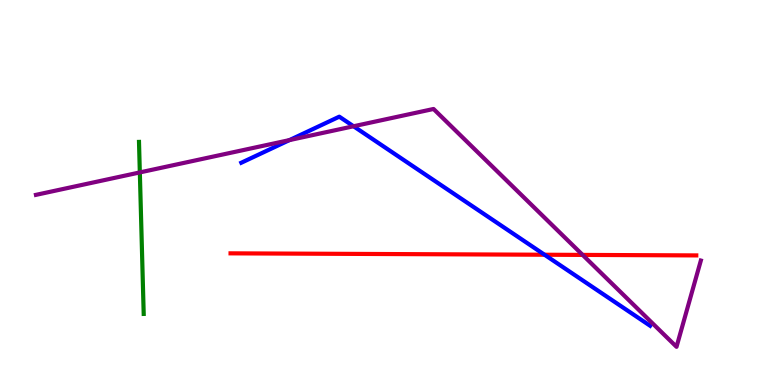[{'lines': ['blue', 'red'], 'intersections': [{'x': 7.03, 'y': 3.38}]}, {'lines': ['green', 'red'], 'intersections': []}, {'lines': ['purple', 'red'], 'intersections': [{'x': 7.52, 'y': 3.38}]}, {'lines': ['blue', 'green'], 'intersections': []}, {'lines': ['blue', 'purple'], 'intersections': [{'x': 3.73, 'y': 6.36}, {'x': 4.56, 'y': 6.72}]}, {'lines': ['green', 'purple'], 'intersections': [{'x': 1.8, 'y': 5.52}]}]